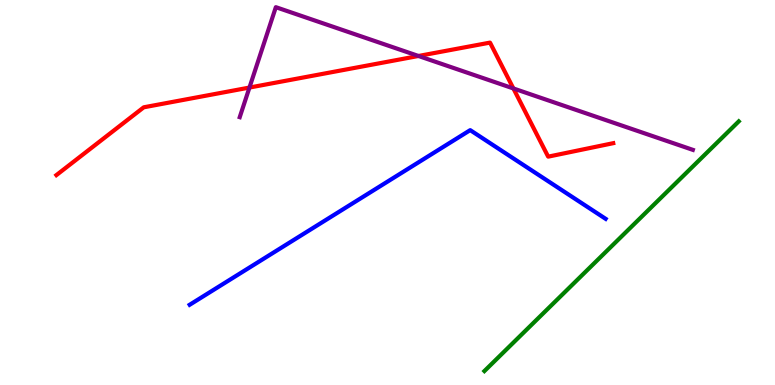[{'lines': ['blue', 'red'], 'intersections': []}, {'lines': ['green', 'red'], 'intersections': []}, {'lines': ['purple', 'red'], 'intersections': [{'x': 3.22, 'y': 7.73}, {'x': 5.4, 'y': 8.55}, {'x': 6.62, 'y': 7.7}]}, {'lines': ['blue', 'green'], 'intersections': []}, {'lines': ['blue', 'purple'], 'intersections': []}, {'lines': ['green', 'purple'], 'intersections': []}]